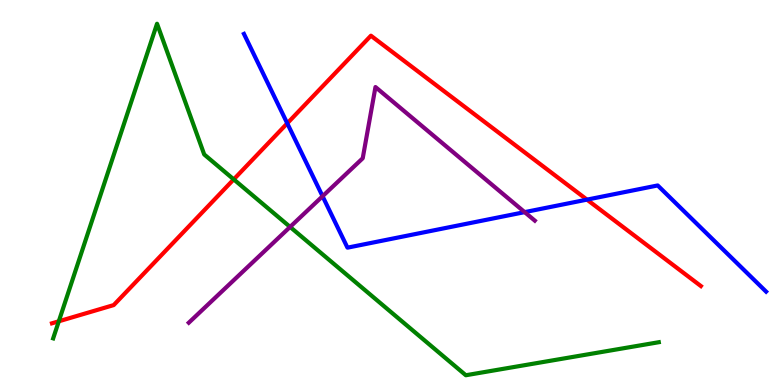[{'lines': ['blue', 'red'], 'intersections': [{'x': 3.71, 'y': 6.8}, {'x': 7.57, 'y': 4.81}]}, {'lines': ['green', 'red'], 'intersections': [{'x': 0.759, 'y': 1.65}, {'x': 3.02, 'y': 5.34}]}, {'lines': ['purple', 'red'], 'intersections': []}, {'lines': ['blue', 'green'], 'intersections': []}, {'lines': ['blue', 'purple'], 'intersections': [{'x': 4.16, 'y': 4.9}, {'x': 6.77, 'y': 4.49}]}, {'lines': ['green', 'purple'], 'intersections': [{'x': 3.74, 'y': 4.11}]}]